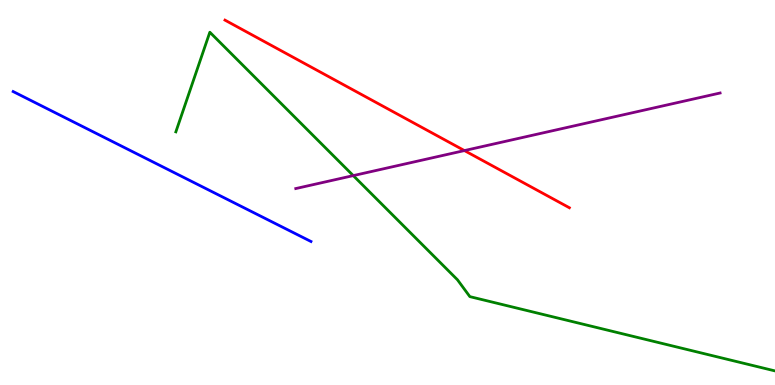[{'lines': ['blue', 'red'], 'intersections': []}, {'lines': ['green', 'red'], 'intersections': []}, {'lines': ['purple', 'red'], 'intersections': [{'x': 5.99, 'y': 6.09}]}, {'lines': ['blue', 'green'], 'intersections': []}, {'lines': ['blue', 'purple'], 'intersections': []}, {'lines': ['green', 'purple'], 'intersections': [{'x': 4.56, 'y': 5.44}]}]